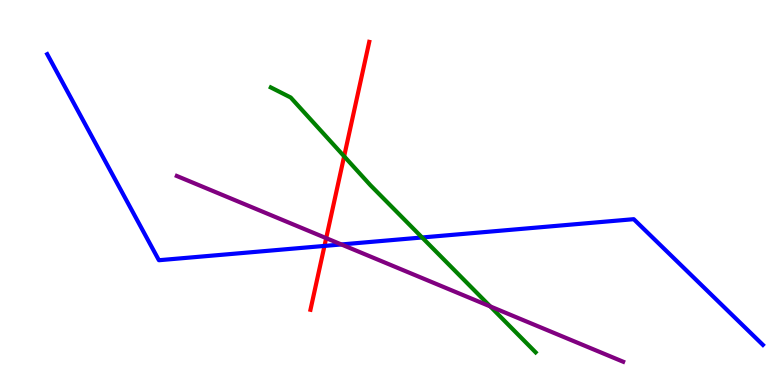[{'lines': ['blue', 'red'], 'intersections': [{'x': 4.19, 'y': 3.61}]}, {'lines': ['green', 'red'], 'intersections': [{'x': 4.44, 'y': 5.94}]}, {'lines': ['purple', 'red'], 'intersections': [{'x': 4.21, 'y': 3.81}]}, {'lines': ['blue', 'green'], 'intersections': [{'x': 5.45, 'y': 3.83}]}, {'lines': ['blue', 'purple'], 'intersections': [{'x': 4.4, 'y': 3.65}]}, {'lines': ['green', 'purple'], 'intersections': [{'x': 6.33, 'y': 2.04}]}]